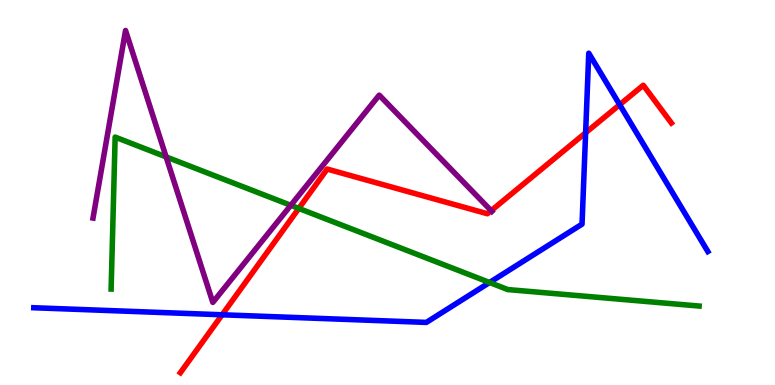[{'lines': ['blue', 'red'], 'intersections': [{'x': 2.87, 'y': 1.82}, {'x': 7.56, 'y': 6.55}, {'x': 8.0, 'y': 7.28}]}, {'lines': ['green', 'red'], 'intersections': [{'x': 3.86, 'y': 4.59}]}, {'lines': ['purple', 'red'], 'intersections': [{'x': 6.34, 'y': 4.53}]}, {'lines': ['blue', 'green'], 'intersections': [{'x': 6.32, 'y': 2.66}]}, {'lines': ['blue', 'purple'], 'intersections': []}, {'lines': ['green', 'purple'], 'intersections': [{'x': 2.14, 'y': 5.92}, {'x': 3.75, 'y': 4.67}]}]